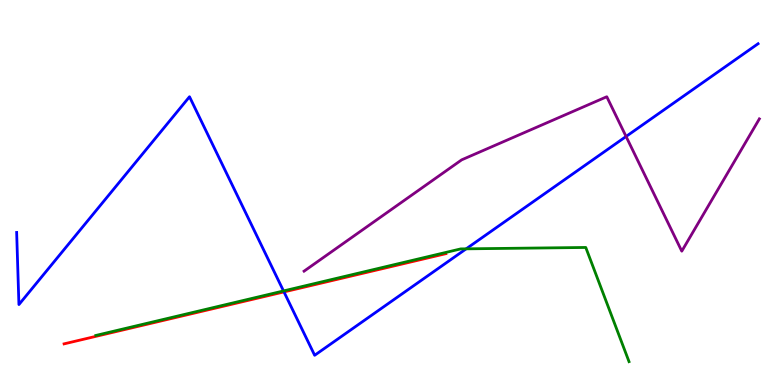[{'lines': ['blue', 'red'], 'intersections': [{'x': 3.66, 'y': 2.42}]}, {'lines': ['green', 'red'], 'intersections': []}, {'lines': ['purple', 'red'], 'intersections': []}, {'lines': ['blue', 'green'], 'intersections': [{'x': 3.66, 'y': 2.44}, {'x': 6.01, 'y': 3.54}]}, {'lines': ['blue', 'purple'], 'intersections': [{'x': 8.08, 'y': 6.46}]}, {'lines': ['green', 'purple'], 'intersections': []}]